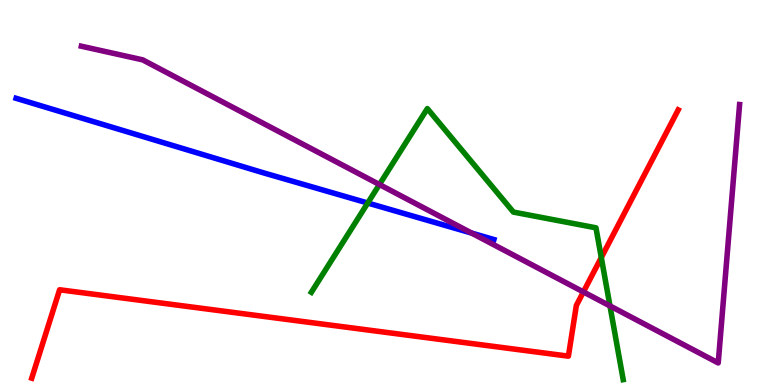[{'lines': ['blue', 'red'], 'intersections': []}, {'lines': ['green', 'red'], 'intersections': [{'x': 7.76, 'y': 3.31}]}, {'lines': ['purple', 'red'], 'intersections': [{'x': 7.53, 'y': 2.42}]}, {'lines': ['blue', 'green'], 'intersections': [{'x': 4.75, 'y': 4.73}]}, {'lines': ['blue', 'purple'], 'intersections': [{'x': 6.09, 'y': 3.95}]}, {'lines': ['green', 'purple'], 'intersections': [{'x': 4.9, 'y': 5.21}, {'x': 7.87, 'y': 2.05}]}]